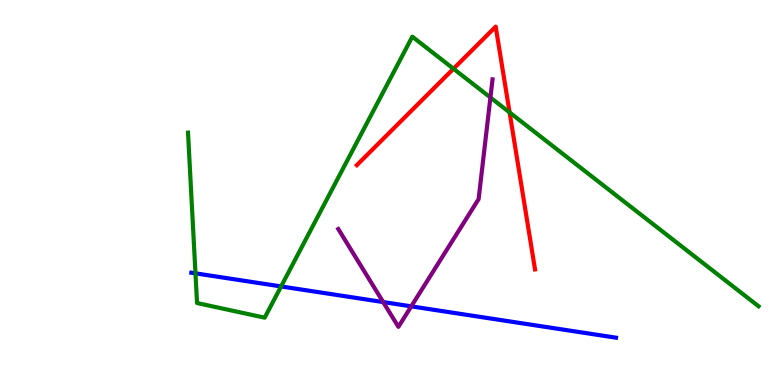[{'lines': ['blue', 'red'], 'intersections': []}, {'lines': ['green', 'red'], 'intersections': [{'x': 5.85, 'y': 8.21}, {'x': 6.58, 'y': 7.08}]}, {'lines': ['purple', 'red'], 'intersections': []}, {'lines': ['blue', 'green'], 'intersections': [{'x': 2.52, 'y': 2.9}, {'x': 3.63, 'y': 2.56}]}, {'lines': ['blue', 'purple'], 'intersections': [{'x': 4.94, 'y': 2.15}, {'x': 5.31, 'y': 2.04}]}, {'lines': ['green', 'purple'], 'intersections': [{'x': 6.33, 'y': 7.47}]}]